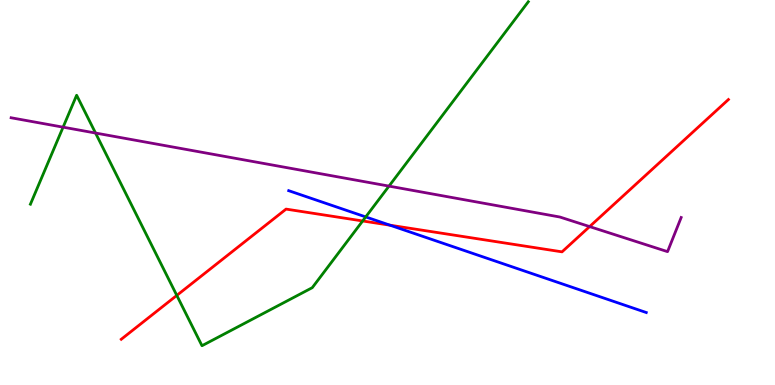[{'lines': ['blue', 'red'], 'intersections': [{'x': 5.03, 'y': 4.15}]}, {'lines': ['green', 'red'], 'intersections': [{'x': 2.28, 'y': 2.33}, {'x': 4.68, 'y': 4.26}]}, {'lines': ['purple', 'red'], 'intersections': [{'x': 7.61, 'y': 4.11}]}, {'lines': ['blue', 'green'], 'intersections': [{'x': 4.72, 'y': 4.37}]}, {'lines': ['blue', 'purple'], 'intersections': []}, {'lines': ['green', 'purple'], 'intersections': [{'x': 0.814, 'y': 6.7}, {'x': 1.23, 'y': 6.54}, {'x': 5.02, 'y': 5.17}]}]